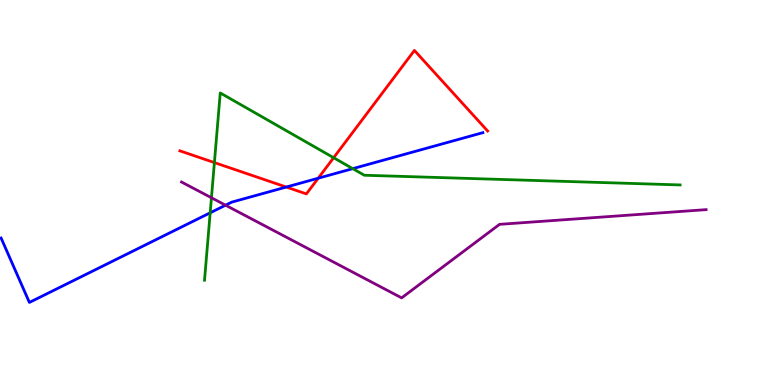[{'lines': ['blue', 'red'], 'intersections': [{'x': 3.69, 'y': 5.14}, {'x': 4.11, 'y': 5.37}]}, {'lines': ['green', 'red'], 'intersections': [{'x': 2.77, 'y': 5.78}, {'x': 4.3, 'y': 5.9}]}, {'lines': ['purple', 'red'], 'intersections': []}, {'lines': ['blue', 'green'], 'intersections': [{'x': 2.71, 'y': 4.47}, {'x': 4.55, 'y': 5.62}]}, {'lines': ['blue', 'purple'], 'intersections': [{'x': 2.91, 'y': 4.67}]}, {'lines': ['green', 'purple'], 'intersections': [{'x': 2.73, 'y': 4.86}]}]